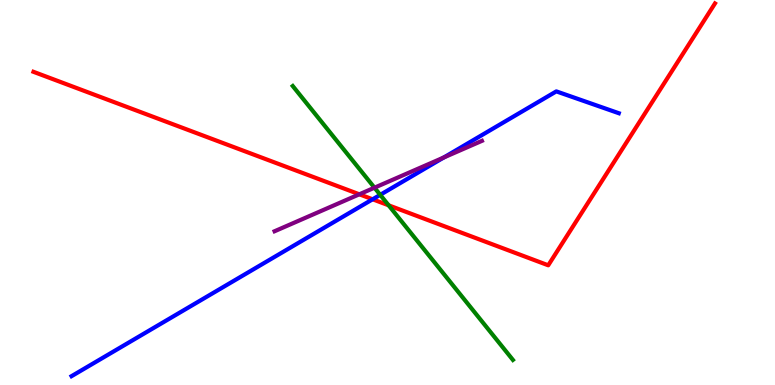[{'lines': ['blue', 'red'], 'intersections': [{'x': 4.81, 'y': 4.82}]}, {'lines': ['green', 'red'], 'intersections': [{'x': 5.01, 'y': 4.67}]}, {'lines': ['purple', 'red'], 'intersections': [{'x': 4.64, 'y': 4.95}]}, {'lines': ['blue', 'green'], 'intersections': [{'x': 4.91, 'y': 4.94}]}, {'lines': ['blue', 'purple'], 'intersections': [{'x': 5.73, 'y': 5.91}]}, {'lines': ['green', 'purple'], 'intersections': [{'x': 4.83, 'y': 5.12}]}]